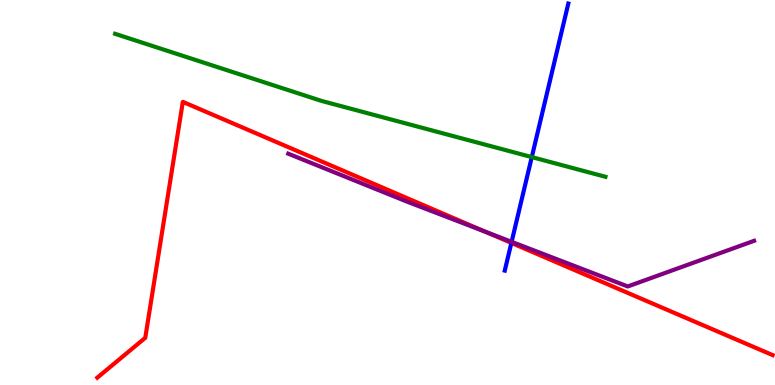[{'lines': ['blue', 'red'], 'intersections': [{'x': 6.6, 'y': 3.69}]}, {'lines': ['green', 'red'], 'intersections': []}, {'lines': ['purple', 'red'], 'intersections': [{'x': 6.26, 'y': 3.98}]}, {'lines': ['blue', 'green'], 'intersections': [{'x': 6.86, 'y': 5.92}]}, {'lines': ['blue', 'purple'], 'intersections': [{'x': 6.6, 'y': 3.72}]}, {'lines': ['green', 'purple'], 'intersections': []}]